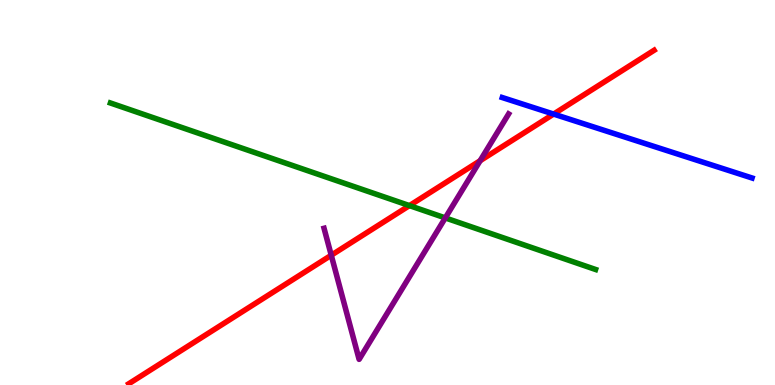[{'lines': ['blue', 'red'], 'intersections': [{'x': 7.14, 'y': 7.04}]}, {'lines': ['green', 'red'], 'intersections': [{'x': 5.28, 'y': 4.66}]}, {'lines': ['purple', 'red'], 'intersections': [{'x': 4.27, 'y': 3.37}, {'x': 6.2, 'y': 5.83}]}, {'lines': ['blue', 'green'], 'intersections': []}, {'lines': ['blue', 'purple'], 'intersections': []}, {'lines': ['green', 'purple'], 'intersections': [{'x': 5.75, 'y': 4.34}]}]